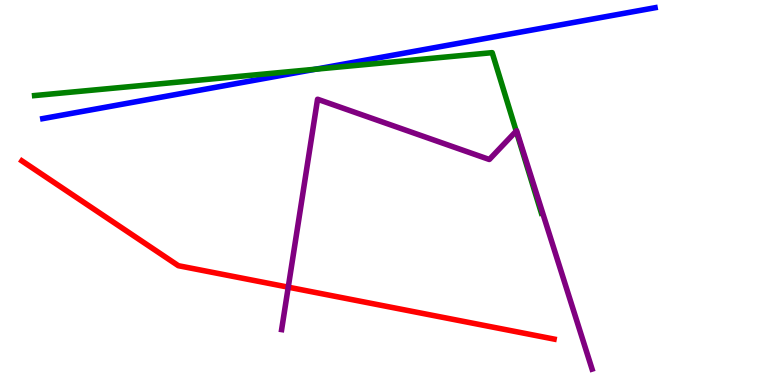[{'lines': ['blue', 'red'], 'intersections': []}, {'lines': ['green', 'red'], 'intersections': []}, {'lines': ['purple', 'red'], 'intersections': [{'x': 3.72, 'y': 2.54}]}, {'lines': ['blue', 'green'], 'intersections': [{'x': 4.07, 'y': 8.2}]}, {'lines': ['blue', 'purple'], 'intersections': []}, {'lines': ['green', 'purple'], 'intersections': [{'x': 6.66, 'y': 6.59}]}]